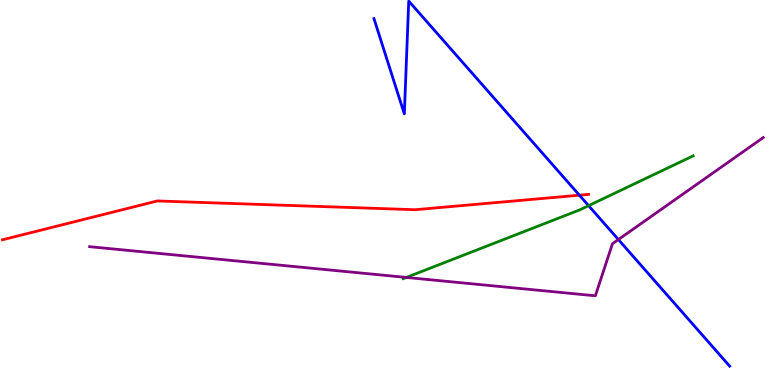[{'lines': ['blue', 'red'], 'intersections': [{'x': 7.48, 'y': 4.93}]}, {'lines': ['green', 'red'], 'intersections': []}, {'lines': ['purple', 'red'], 'intersections': []}, {'lines': ['blue', 'green'], 'intersections': [{'x': 7.59, 'y': 4.66}]}, {'lines': ['blue', 'purple'], 'intersections': [{'x': 7.98, 'y': 3.78}]}, {'lines': ['green', 'purple'], 'intersections': [{'x': 5.24, 'y': 2.79}]}]